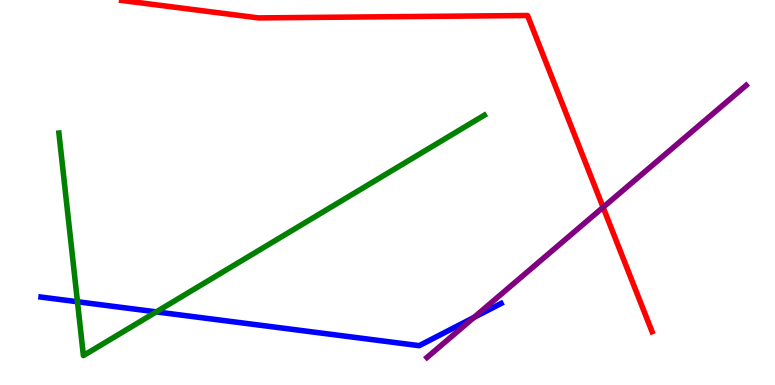[{'lines': ['blue', 'red'], 'intersections': []}, {'lines': ['green', 'red'], 'intersections': []}, {'lines': ['purple', 'red'], 'intersections': [{'x': 7.78, 'y': 4.62}]}, {'lines': ['blue', 'green'], 'intersections': [{'x': 1.0, 'y': 2.16}, {'x': 2.02, 'y': 1.9}]}, {'lines': ['blue', 'purple'], 'intersections': [{'x': 6.11, 'y': 1.75}]}, {'lines': ['green', 'purple'], 'intersections': []}]